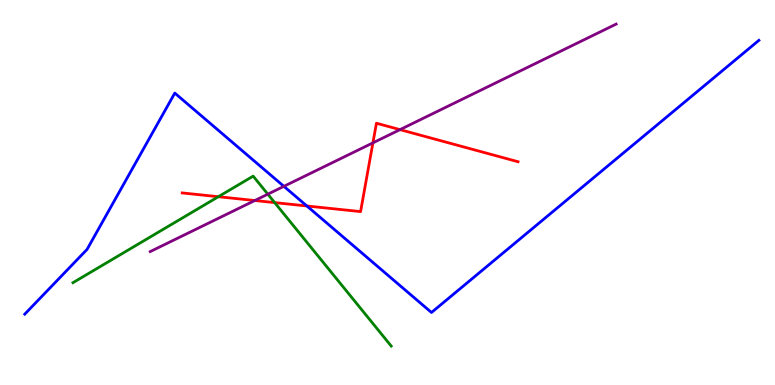[{'lines': ['blue', 'red'], 'intersections': [{'x': 3.96, 'y': 4.65}]}, {'lines': ['green', 'red'], 'intersections': [{'x': 2.82, 'y': 4.89}, {'x': 3.54, 'y': 4.74}]}, {'lines': ['purple', 'red'], 'intersections': [{'x': 3.29, 'y': 4.79}, {'x': 4.81, 'y': 6.29}, {'x': 5.16, 'y': 6.63}]}, {'lines': ['blue', 'green'], 'intersections': []}, {'lines': ['blue', 'purple'], 'intersections': [{'x': 3.66, 'y': 5.16}]}, {'lines': ['green', 'purple'], 'intersections': [{'x': 3.46, 'y': 4.96}]}]